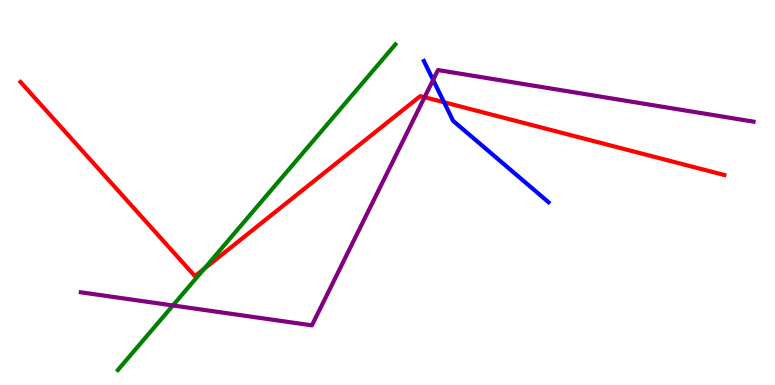[{'lines': ['blue', 'red'], 'intersections': [{'x': 5.73, 'y': 7.34}]}, {'lines': ['green', 'red'], 'intersections': [{'x': 2.63, 'y': 3.02}]}, {'lines': ['purple', 'red'], 'intersections': [{'x': 5.48, 'y': 7.48}]}, {'lines': ['blue', 'green'], 'intersections': []}, {'lines': ['blue', 'purple'], 'intersections': [{'x': 5.59, 'y': 7.92}]}, {'lines': ['green', 'purple'], 'intersections': [{'x': 2.23, 'y': 2.07}]}]